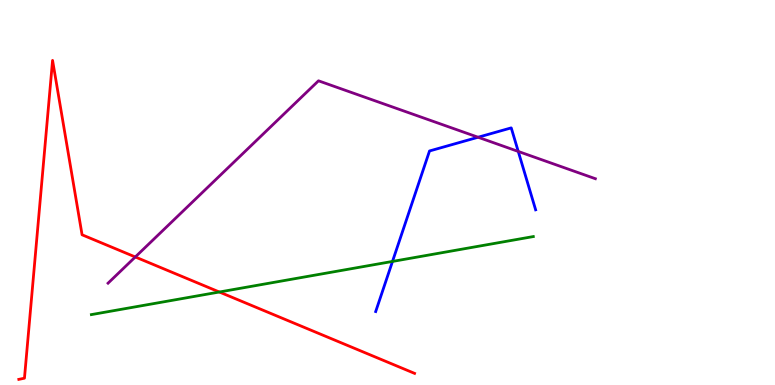[{'lines': ['blue', 'red'], 'intersections': []}, {'lines': ['green', 'red'], 'intersections': [{'x': 2.83, 'y': 2.42}]}, {'lines': ['purple', 'red'], 'intersections': [{'x': 1.75, 'y': 3.33}]}, {'lines': ['blue', 'green'], 'intersections': [{'x': 5.06, 'y': 3.21}]}, {'lines': ['blue', 'purple'], 'intersections': [{'x': 6.17, 'y': 6.44}, {'x': 6.69, 'y': 6.07}]}, {'lines': ['green', 'purple'], 'intersections': []}]